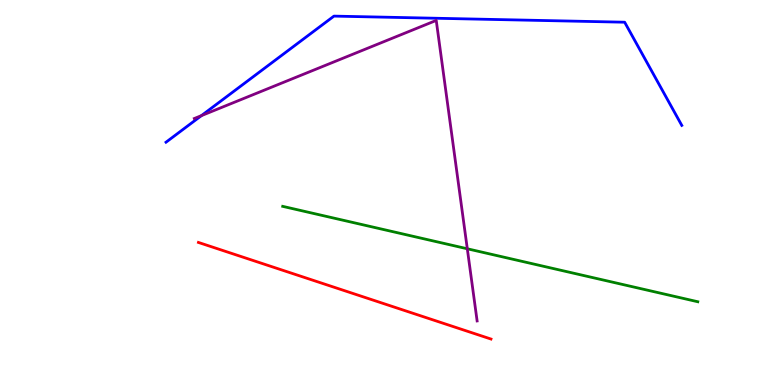[{'lines': ['blue', 'red'], 'intersections': []}, {'lines': ['green', 'red'], 'intersections': []}, {'lines': ['purple', 'red'], 'intersections': []}, {'lines': ['blue', 'green'], 'intersections': []}, {'lines': ['blue', 'purple'], 'intersections': [{'x': 2.6, 'y': 7.0}]}, {'lines': ['green', 'purple'], 'intersections': [{'x': 6.03, 'y': 3.54}]}]